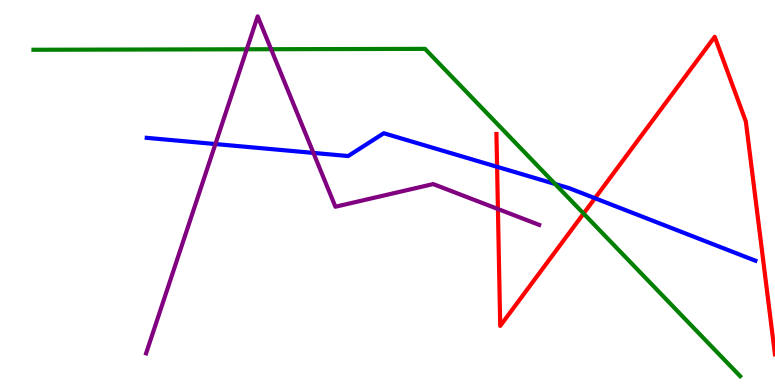[{'lines': ['blue', 'red'], 'intersections': [{'x': 6.41, 'y': 5.67}, {'x': 7.68, 'y': 4.85}]}, {'lines': ['green', 'red'], 'intersections': [{'x': 7.53, 'y': 4.45}]}, {'lines': ['purple', 'red'], 'intersections': [{'x': 6.42, 'y': 4.57}]}, {'lines': ['blue', 'green'], 'intersections': [{'x': 7.16, 'y': 5.22}]}, {'lines': ['blue', 'purple'], 'intersections': [{'x': 2.78, 'y': 6.26}, {'x': 4.04, 'y': 6.03}]}, {'lines': ['green', 'purple'], 'intersections': [{'x': 3.18, 'y': 8.72}, {'x': 3.5, 'y': 8.72}]}]